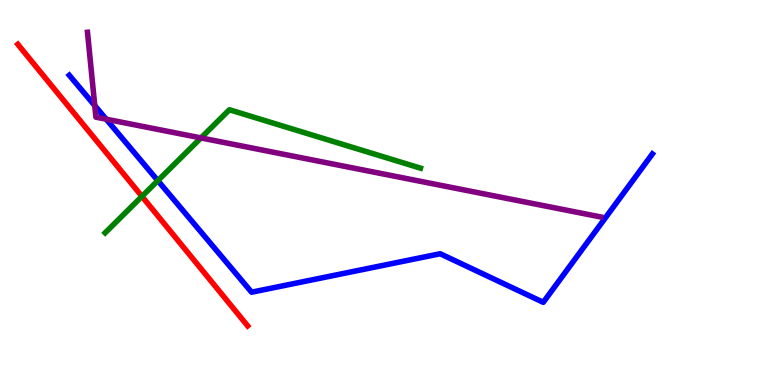[{'lines': ['blue', 'red'], 'intersections': []}, {'lines': ['green', 'red'], 'intersections': [{'x': 1.83, 'y': 4.9}]}, {'lines': ['purple', 'red'], 'intersections': []}, {'lines': ['blue', 'green'], 'intersections': [{'x': 2.04, 'y': 5.31}]}, {'lines': ['blue', 'purple'], 'intersections': [{'x': 1.22, 'y': 7.26}, {'x': 1.37, 'y': 6.9}]}, {'lines': ['green', 'purple'], 'intersections': [{'x': 2.59, 'y': 6.42}]}]